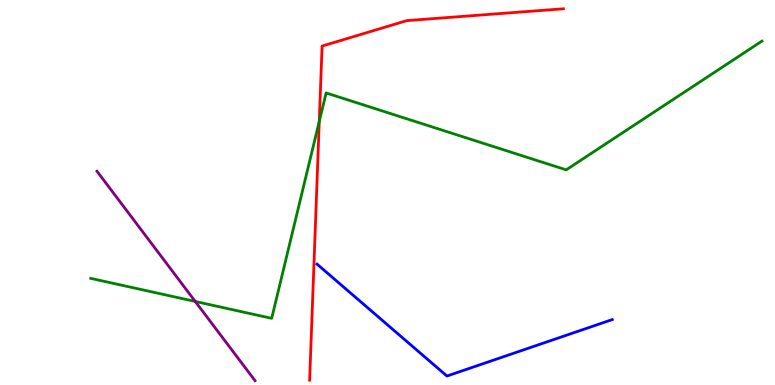[{'lines': ['blue', 'red'], 'intersections': []}, {'lines': ['green', 'red'], 'intersections': [{'x': 4.12, 'y': 6.85}]}, {'lines': ['purple', 'red'], 'intersections': []}, {'lines': ['blue', 'green'], 'intersections': []}, {'lines': ['blue', 'purple'], 'intersections': []}, {'lines': ['green', 'purple'], 'intersections': [{'x': 2.52, 'y': 2.17}]}]